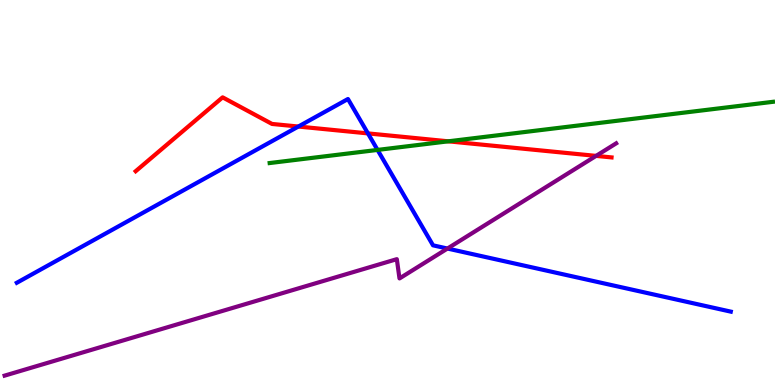[{'lines': ['blue', 'red'], 'intersections': [{'x': 3.85, 'y': 6.71}, {'x': 4.75, 'y': 6.54}]}, {'lines': ['green', 'red'], 'intersections': [{'x': 5.78, 'y': 6.33}]}, {'lines': ['purple', 'red'], 'intersections': [{'x': 7.69, 'y': 5.95}]}, {'lines': ['blue', 'green'], 'intersections': [{'x': 4.87, 'y': 6.11}]}, {'lines': ['blue', 'purple'], 'intersections': [{'x': 5.77, 'y': 3.54}]}, {'lines': ['green', 'purple'], 'intersections': []}]